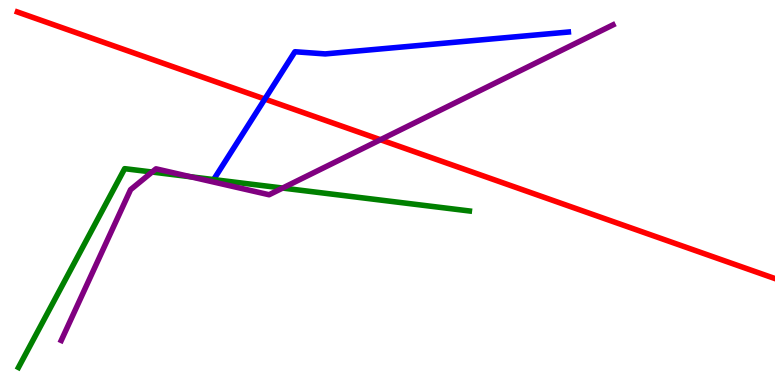[{'lines': ['blue', 'red'], 'intersections': [{'x': 3.42, 'y': 7.43}]}, {'lines': ['green', 'red'], 'intersections': []}, {'lines': ['purple', 'red'], 'intersections': [{'x': 4.91, 'y': 6.37}]}, {'lines': ['blue', 'green'], 'intersections': []}, {'lines': ['blue', 'purple'], 'intersections': []}, {'lines': ['green', 'purple'], 'intersections': [{'x': 1.96, 'y': 5.53}, {'x': 2.46, 'y': 5.41}, {'x': 3.65, 'y': 5.12}]}]